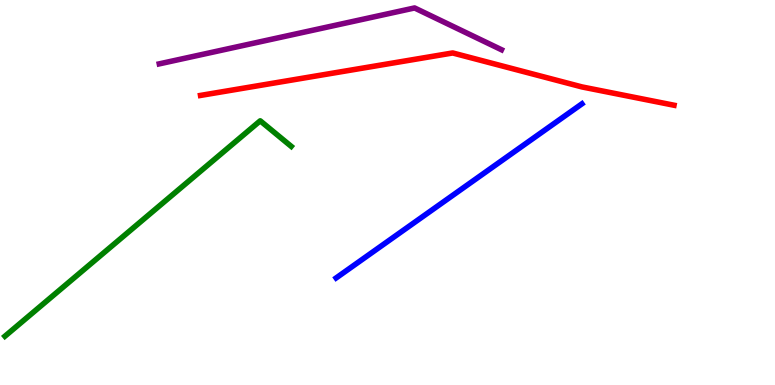[{'lines': ['blue', 'red'], 'intersections': []}, {'lines': ['green', 'red'], 'intersections': []}, {'lines': ['purple', 'red'], 'intersections': []}, {'lines': ['blue', 'green'], 'intersections': []}, {'lines': ['blue', 'purple'], 'intersections': []}, {'lines': ['green', 'purple'], 'intersections': []}]